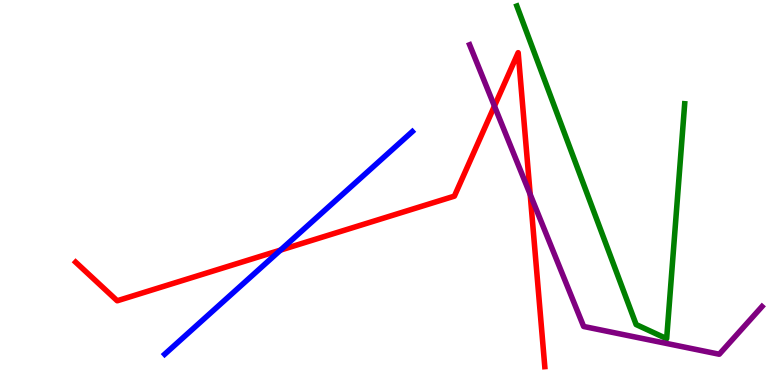[{'lines': ['blue', 'red'], 'intersections': [{'x': 3.62, 'y': 3.5}]}, {'lines': ['green', 'red'], 'intersections': []}, {'lines': ['purple', 'red'], 'intersections': [{'x': 6.38, 'y': 7.24}, {'x': 6.84, 'y': 4.95}]}, {'lines': ['blue', 'green'], 'intersections': []}, {'lines': ['blue', 'purple'], 'intersections': []}, {'lines': ['green', 'purple'], 'intersections': []}]